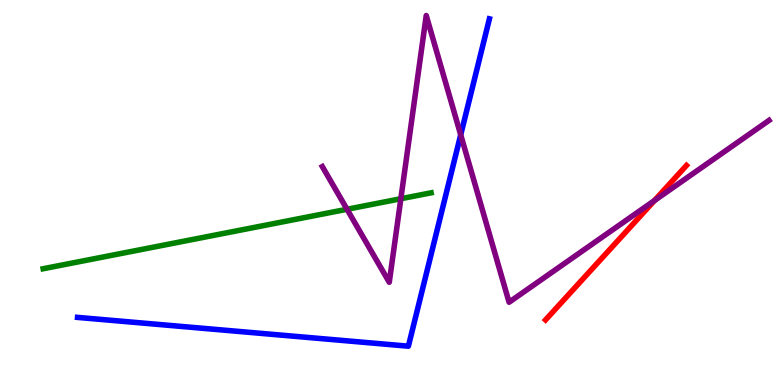[{'lines': ['blue', 'red'], 'intersections': []}, {'lines': ['green', 'red'], 'intersections': []}, {'lines': ['purple', 'red'], 'intersections': [{'x': 8.44, 'y': 4.79}]}, {'lines': ['blue', 'green'], 'intersections': []}, {'lines': ['blue', 'purple'], 'intersections': [{'x': 5.94, 'y': 6.5}]}, {'lines': ['green', 'purple'], 'intersections': [{'x': 4.48, 'y': 4.56}, {'x': 5.17, 'y': 4.84}]}]